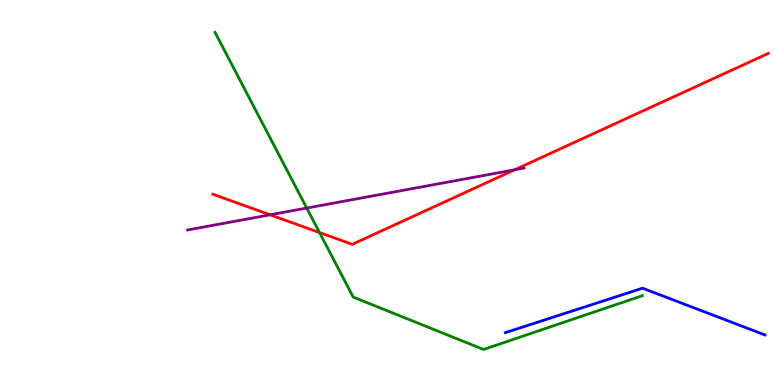[{'lines': ['blue', 'red'], 'intersections': []}, {'lines': ['green', 'red'], 'intersections': [{'x': 4.12, 'y': 3.96}]}, {'lines': ['purple', 'red'], 'intersections': [{'x': 3.49, 'y': 4.42}, {'x': 6.64, 'y': 5.59}]}, {'lines': ['blue', 'green'], 'intersections': []}, {'lines': ['blue', 'purple'], 'intersections': []}, {'lines': ['green', 'purple'], 'intersections': [{'x': 3.96, 'y': 4.6}]}]